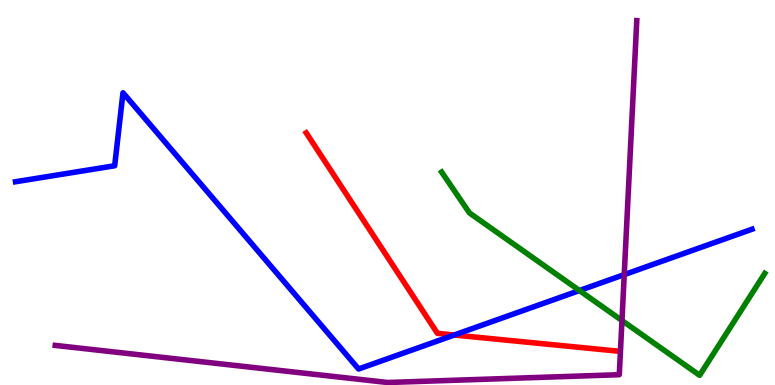[{'lines': ['blue', 'red'], 'intersections': [{'x': 5.86, 'y': 1.3}]}, {'lines': ['green', 'red'], 'intersections': []}, {'lines': ['purple', 'red'], 'intersections': []}, {'lines': ['blue', 'green'], 'intersections': [{'x': 7.48, 'y': 2.45}]}, {'lines': ['blue', 'purple'], 'intersections': [{'x': 8.05, 'y': 2.87}]}, {'lines': ['green', 'purple'], 'intersections': [{'x': 8.03, 'y': 1.67}]}]